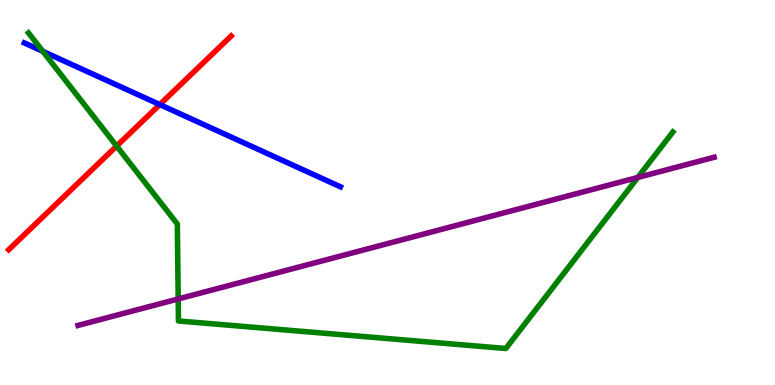[{'lines': ['blue', 'red'], 'intersections': [{'x': 2.06, 'y': 7.28}]}, {'lines': ['green', 'red'], 'intersections': [{'x': 1.5, 'y': 6.21}]}, {'lines': ['purple', 'red'], 'intersections': []}, {'lines': ['blue', 'green'], 'intersections': [{'x': 0.552, 'y': 8.67}]}, {'lines': ['blue', 'purple'], 'intersections': []}, {'lines': ['green', 'purple'], 'intersections': [{'x': 2.3, 'y': 2.24}, {'x': 8.23, 'y': 5.39}]}]